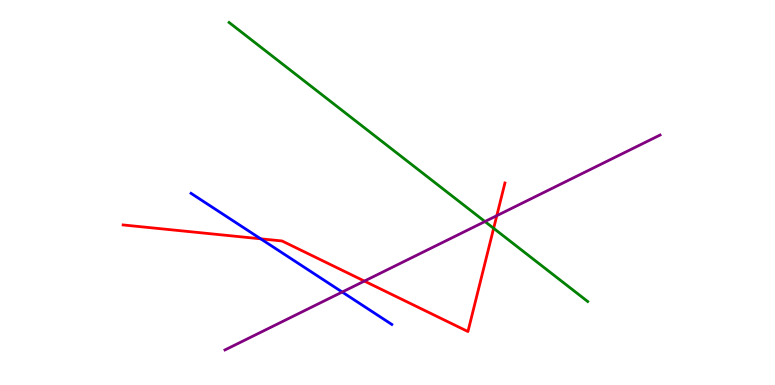[{'lines': ['blue', 'red'], 'intersections': [{'x': 3.36, 'y': 3.8}]}, {'lines': ['green', 'red'], 'intersections': [{'x': 6.37, 'y': 4.07}]}, {'lines': ['purple', 'red'], 'intersections': [{'x': 4.7, 'y': 2.7}, {'x': 6.41, 'y': 4.4}]}, {'lines': ['blue', 'green'], 'intersections': []}, {'lines': ['blue', 'purple'], 'intersections': [{'x': 4.42, 'y': 2.41}]}, {'lines': ['green', 'purple'], 'intersections': [{'x': 6.26, 'y': 4.25}]}]